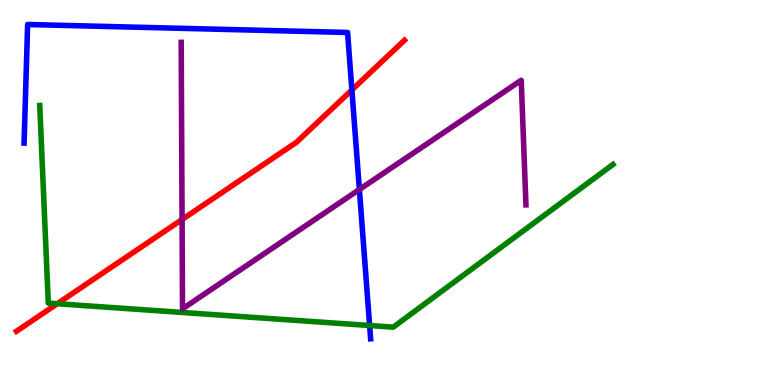[{'lines': ['blue', 'red'], 'intersections': [{'x': 4.54, 'y': 7.66}]}, {'lines': ['green', 'red'], 'intersections': [{'x': 0.739, 'y': 2.11}]}, {'lines': ['purple', 'red'], 'intersections': [{'x': 2.35, 'y': 4.3}]}, {'lines': ['blue', 'green'], 'intersections': [{'x': 4.77, 'y': 1.54}]}, {'lines': ['blue', 'purple'], 'intersections': [{'x': 4.64, 'y': 5.08}]}, {'lines': ['green', 'purple'], 'intersections': []}]